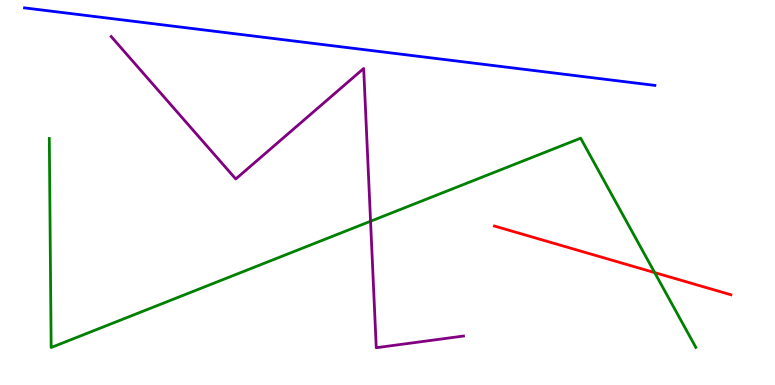[{'lines': ['blue', 'red'], 'intersections': []}, {'lines': ['green', 'red'], 'intersections': [{'x': 8.45, 'y': 2.92}]}, {'lines': ['purple', 'red'], 'intersections': []}, {'lines': ['blue', 'green'], 'intersections': []}, {'lines': ['blue', 'purple'], 'intersections': []}, {'lines': ['green', 'purple'], 'intersections': [{'x': 4.78, 'y': 4.25}]}]